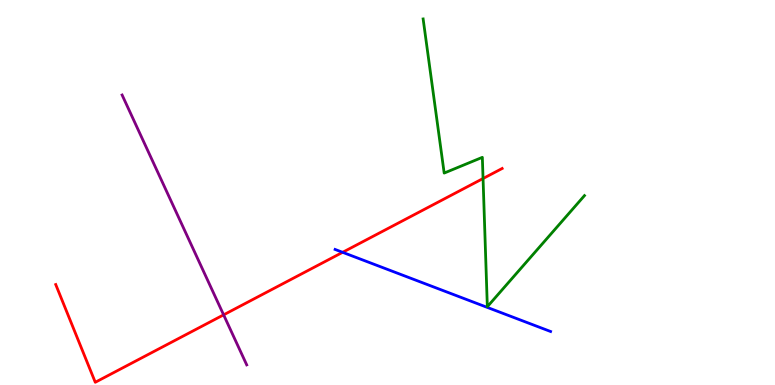[{'lines': ['blue', 'red'], 'intersections': [{'x': 4.42, 'y': 3.45}]}, {'lines': ['green', 'red'], 'intersections': [{'x': 6.23, 'y': 5.36}]}, {'lines': ['purple', 'red'], 'intersections': [{'x': 2.89, 'y': 1.82}]}, {'lines': ['blue', 'green'], 'intersections': []}, {'lines': ['blue', 'purple'], 'intersections': []}, {'lines': ['green', 'purple'], 'intersections': []}]